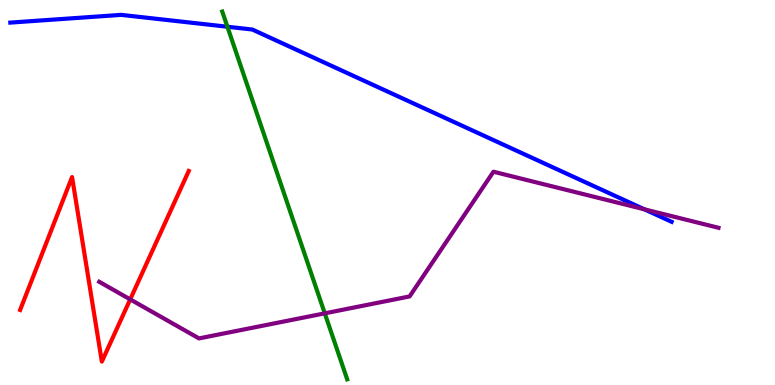[{'lines': ['blue', 'red'], 'intersections': []}, {'lines': ['green', 'red'], 'intersections': []}, {'lines': ['purple', 'red'], 'intersections': [{'x': 1.68, 'y': 2.22}]}, {'lines': ['blue', 'green'], 'intersections': [{'x': 2.93, 'y': 9.31}]}, {'lines': ['blue', 'purple'], 'intersections': [{'x': 8.32, 'y': 4.56}]}, {'lines': ['green', 'purple'], 'intersections': [{'x': 4.19, 'y': 1.86}]}]